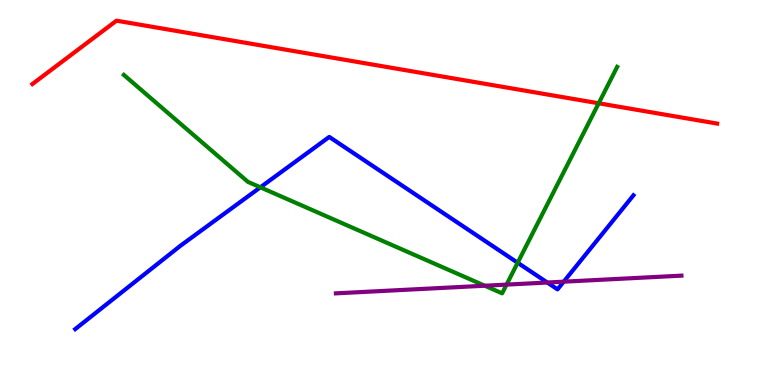[{'lines': ['blue', 'red'], 'intersections': []}, {'lines': ['green', 'red'], 'intersections': [{'x': 7.73, 'y': 7.32}]}, {'lines': ['purple', 'red'], 'intersections': []}, {'lines': ['blue', 'green'], 'intersections': [{'x': 3.36, 'y': 5.13}, {'x': 6.68, 'y': 3.18}]}, {'lines': ['blue', 'purple'], 'intersections': [{'x': 7.06, 'y': 2.66}, {'x': 7.27, 'y': 2.68}]}, {'lines': ['green', 'purple'], 'intersections': [{'x': 6.26, 'y': 2.58}, {'x': 6.54, 'y': 2.61}]}]